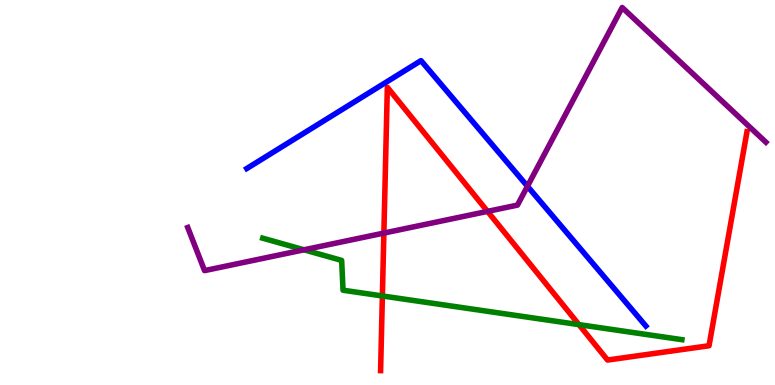[{'lines': ['blue', 'red'], 'intersections': []}, {'lines': ['green', 'red'], 'intersections': [{'x': 4.93, 'y': 2.31}, {'x': 7.47, 'y': 1.57}]}, {'lines': ['purple', 'red'], 'intersections': [{'x': 4.95, 'y': 3.95}, {'x': 6.29, 'y': 4.51}]}, {'lines': ['blue', 'green'], 'intersections': []}, {'lines': ['blue', 'purple'], 'intersections': [{'x': 6.81, 'y': 5.16}]}, {'lines': ['green', 'purple'], 'intersections': [{'x': 3.92, 'y': 3.51}]}]